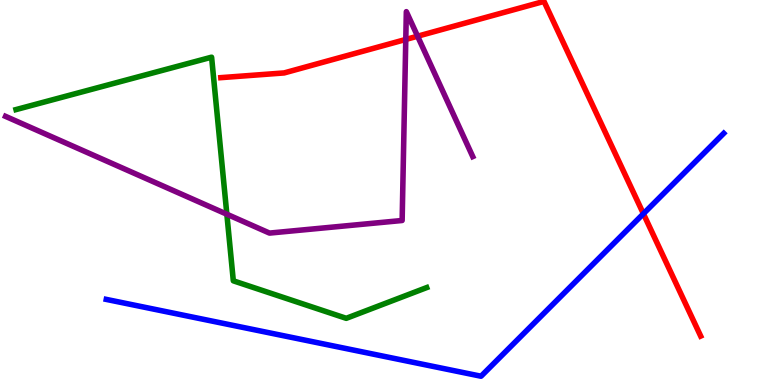[{'lines': ['blue', 'red'], 'intersections': [{'x': 8.3, 'y': 4.45}]}, {'lines': ['green', 'red'], 'intersections': []}, {'lines': ['purple', 'red'], 'intersections': [{'x': 5.24, 'y': 8.98}, {'x': 5.39, 'y': 9.06}]}, {'lines': ['blue', 'green'], 'intersections': []}, {'lines': ['blue', 'purple'], 'intersections': []}, {'lines': ['green', 'purple'], 'intersections': [{'x': 2.93, 'y': 4.44}]}]